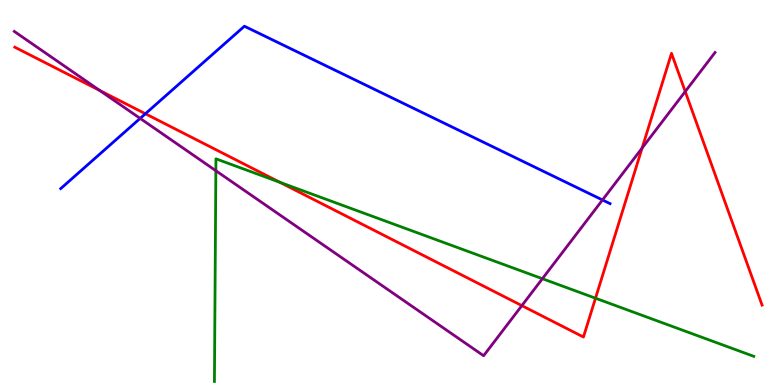[{'lines': ['blue', 'red'], 'intersections': [{'x': 1.88, 'y': 7.05}]}, {'lines': ['green', 'red'], 'intersections': [{'x': 3.61, 'y': 5.26}, {'x': 7.68, 'y': 2.25}]}, {'lines': ['purple', 'red'], 'intersections': [{'x': 1.29, 'y': 7.65}, {'x': 6.73, 'y': 2.06}, {'x': 8.29, 'y': 6.15}, {'x': 8.84, 'y': 7.62}]}, {'lines': ['blue', 'green'], 'intersections': []}, {'lines': ['blue', 'purple'], 'intersections': [{'x': 1.81, 'y': 6.92}, {'x': 7.77, 'y': 4.81}]}, {'lines': ['green', 'purple'], 'intersections': [{'x': 2.79, 'y': 5.57}, {'x': 7.0, 'y': 2.76}]}]